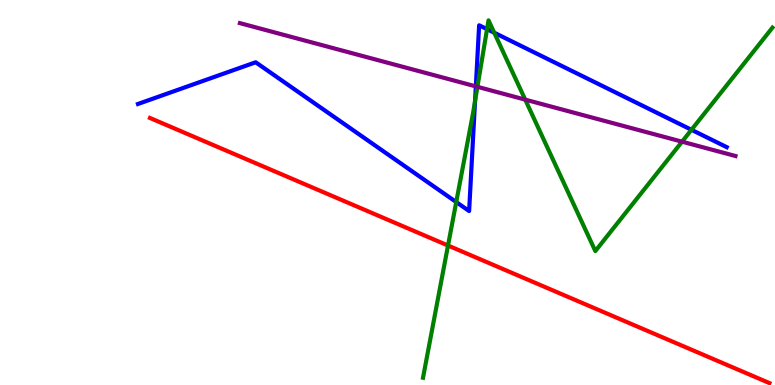[{'lines': ['blue', 'red'], 'intersections': []}, {'lines': ['green', 'red'], 'intersections': [{'x': 5.78, 'y': 3.62}]}, {'lines': ['purple', 'red'], 'intersections': []}, {'lines': ['blue', 'green'], 'intersections': [{'x': 5.89, 'y': 4.75}, {'x': 6.13, 'y': 7.37}, {'x': 6.28, 'y': 9.24}, {'x': 6.38, 'y': 9.15}, {'x': 8.92, 'y': 6.63}]}, {'lines': ['blue', 'purple'], 'intersections': [{'x': 6.14, 'y': 7.76}]}, {'lines': ['green', 'purple'], 'intersections': [{'x': 6.16, 'y': 7.75}, {'x': 6.78, 'y': 7.41}, {'x': 8.8, 'y': 6.32}]}]